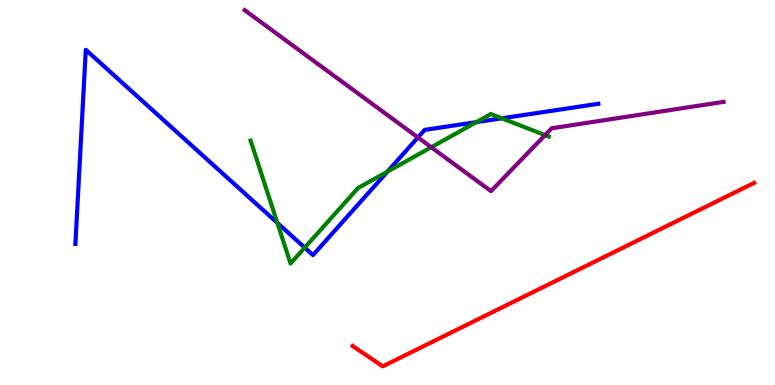[{'lines': ['blue', 'red'], 'intersections': []}, {'lines': ['green', 'red'], 'intersections': []}, {'lines': ['purple', 'red'], 'intersections': []}, {'lines': ['blue', 'green'], 'intersections': [{'x': 3.58, 'y': 4.21}, {'x': 3.93, 'y': 3.57}, {'x': 5.0, 'y': 5.54}, {'x': 6.15, 'y': 6.83}, {'x': 6.47, 'y': 6.93}]}, {'lines': ['blue', 'purple'], 'intersections': [{'x': 5.39, 'y': 6.43}]}, {'lines': ['green', 'purple'], 'intersections': [{'x': 5.56, 'y': 6.18}, {'x': 7.03, 'y': 6.49}]}]